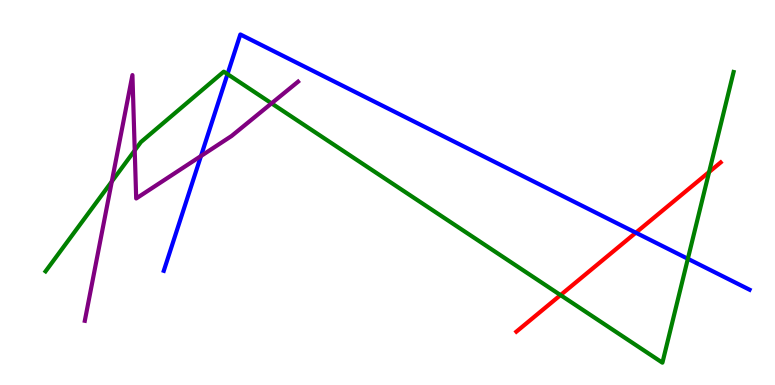[{'lines': ['blue', 'red'], 'intersections': [{'x': 8.2, 'y': 3.96}]}, {'lines': ['green', 'red'], 'intersections': [{'x': 7.23, 'y': 2.34}, {'x': 9.15, 'y': 5.53}]}, {'lines': ['purple', 'red'], 'intersections': []}, {'lines': ['blue', 'green'], 'intersections': [{'x': 2.94, 'y': 8.07}, {'x': 8.88, 'y': 3.28}]}, {'lines': ['blue', 'purple'], 'intersections': [{'x': 2.59, 'y': 5.95}]}, {'lines': ['green', 'purple'], 'intersections': [{'x': 1.44, 'y': 5.29}, {'x': 1.74, 'y': 6.09}, {'x': 3.5, 'y': 7.32}]}]